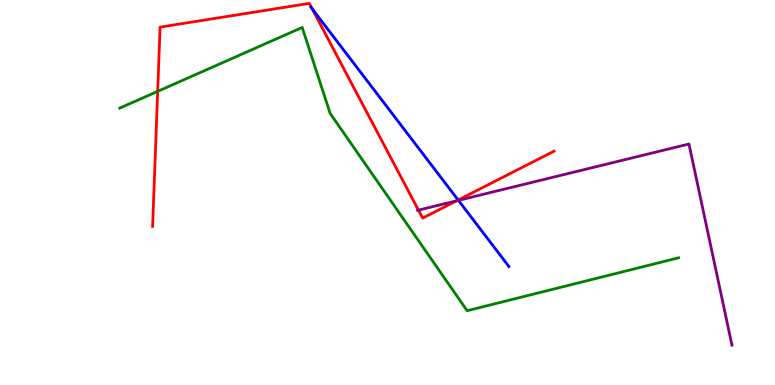[{'lines': ['blue', 'red'], 'intersections': [{'x': 4.03, 'y': 9.77}, {'x': 5.91, 'y': 4.8}]}, {'lines': ['green', 'red'], 'intersections': [{'x': 2.03, 'y': 7.63}]}, {'lines': ['purple', 'red'], 'intersections': [{'x': 5.4, 'y': 4.54}, {'x': 5.89, 'y': 4.78}]}, {'lines': ['blue', 'green'], 'intersections': []}, {'lines': ['blue', 'purple'], 'intersections': [{'x': 5.91, 'y': 4.8}]}, {'lines': ['green', 'purple'], 'intersections': []}]